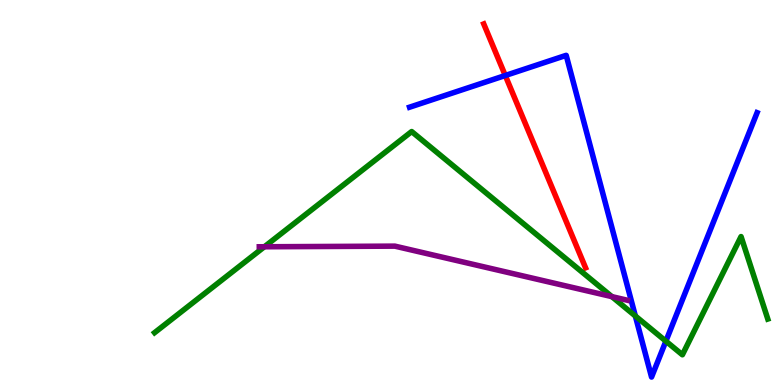[{'lines': ['blue', 'red'], 'intersections': [{'x': 6.52, 'y': 8.04}]}, {'lines': ['green', 'red'], 'intersections': []}, {'lines': ['purple', 'red'], 'intersections': []}, {'lines': ['blue', 'green'], 'intersections': [{'x': 8.2, 'y': 1.79}, {'x': 8.59, 'y': 1.14}]}, {'lines': ['blue', 'purple'], 'intersections': []}, {'lines': ['green', 'purple'], 'intersections': [{'x': 3.41, 'y': 3.59}, {'x': 7.9, 'y': 2.3}]}]